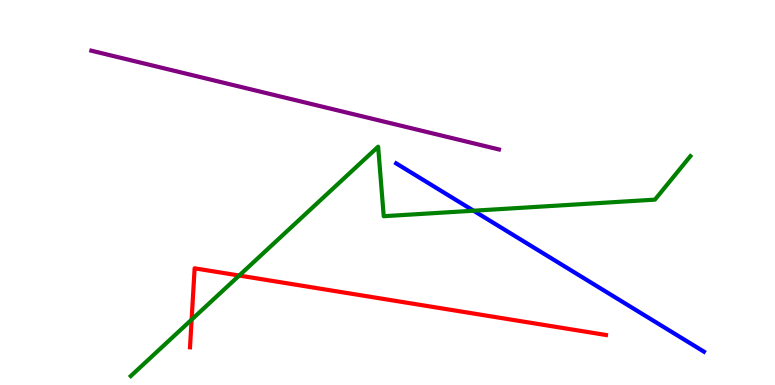[{'lines': ['blue', 'red'], 'intersections': []}, {'lines': ['green', 'red'], 'intersections': [{'x': 2.47, 'y': 1.7}, {'x': 3.09, 'y': 2.84}]}, {'lines': ['purple', 'red'], 'intersections': []}, {'lines': ['blue', 'green'], 'intersections': [{'x': 6.11, 'y': 4.53}]}, {'lines': ['blue', 'purple'], 'intersections': []}, {'lines': ['green', 'purple'], 'intersections': []}]